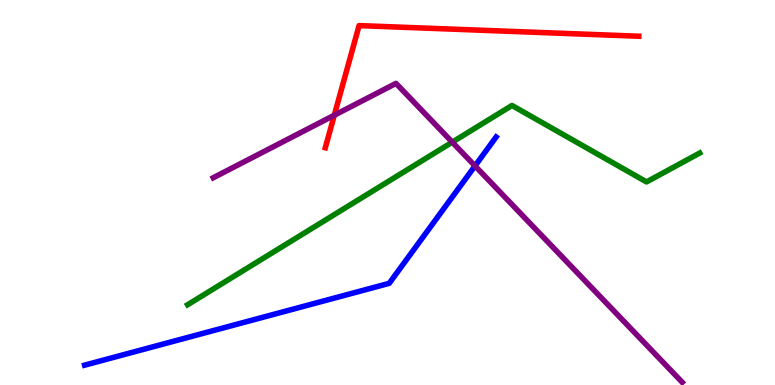[{'lines': ['blue', 'red'], 'intersections': []}, {'lines': ['green', 'red'], 'intersections': []}, {'lines': ['purple', 'red'], 'intersections': [{'x': 4.31, 'y': 7.01}]}, {'lines': ['blue', 'green'], 'intersections': []}, {'lines': ['blue', 'purple'], 'intersections': [{'x': 6.13, 'y': 5.69}]}, {'lines': ['green', 'purple'], 'intersections': [{'x': 5.84, 'y': 6.31}]}]